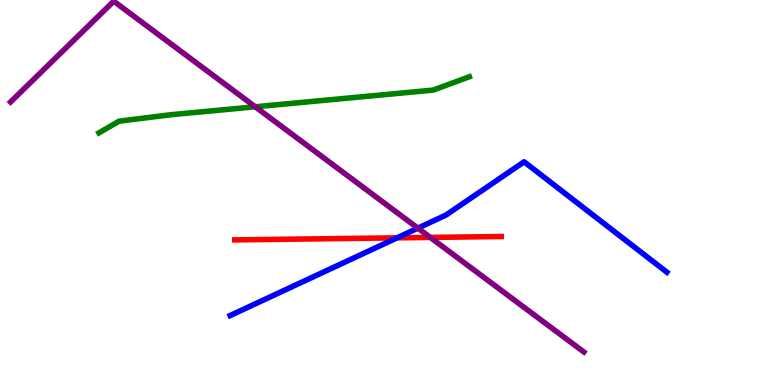[{'lines': ['blue', 'red'], 'intersections': [{'x': 5.12, 'y': 3.82}]}, {'lines': ['green', 'red'], 'intersections': []}, {'lines': ['purple', 'red'], 'intersections': [{'x': 5.55, 'y': 3.83}]}, {'lines': ['blue', 'green'], 'intersections': []}, {'lines': ['blue', 'purple'], 'intersections': [{'x': 5.39, 'y': 4.07}]}, {'lines': ['green', 'purple'], 'intersections': [{'x': 3.29, 'y': 7.23}]}]